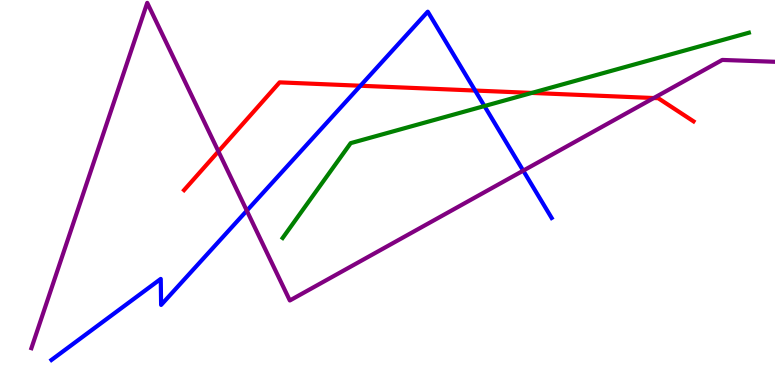[{'lines': ['blue', 'red'], 'intersections': [{'x': 4.65, 'y': 7.77}, {'x': 6.13, 'y': 7.65}]}, {'lines': ['green', 'red'], 'intersections': [{'x': 6.86, 'y': 7.59}]}, {'lines': ['purple', 'red'], 'intersections': [{'x': 2.82, 'y': 6.07}, {'x': 8.44, 'y': 7.45}]}, {'lines': ['blue', 'green'], 'intersections': [{'x': 6.25, 'y': 7.25}]}, {'lines': ['blue', 'purple'], 'intersections': [{'x': 3.18, 'y': 4.53}, {'x': 6.75, 'y': 5.57}]}, {'lines': ['green', 'purple'], 'intersections': []}]